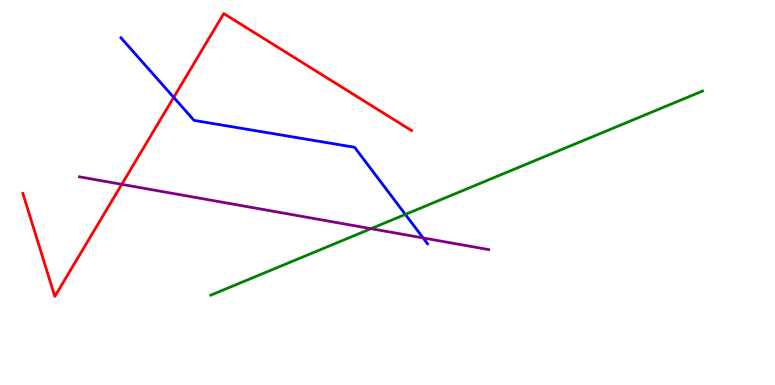[{'lines': ['blue', 'red'], 'intersections': [{'x': 2.24, 'y': 7.47}]}, {'lines': ['green', 'red'], 'intersections': []}, {'lines': ['purple', 'red'], 'intersections': [{'x': 1.57, 'y': 5.21}]}, {'lines': ['blue', 'green'], 'intersections': [{'x': 5.23, 'y': 4.43}]}, {'lines': ['blue', 'purple'], 'intersections': [{'x': 5.46, 'y': 3.82}]}, {'lines': ['green', 'purple'], 'intersections': [{'x': 4.79, 'y': 4.06}]}]